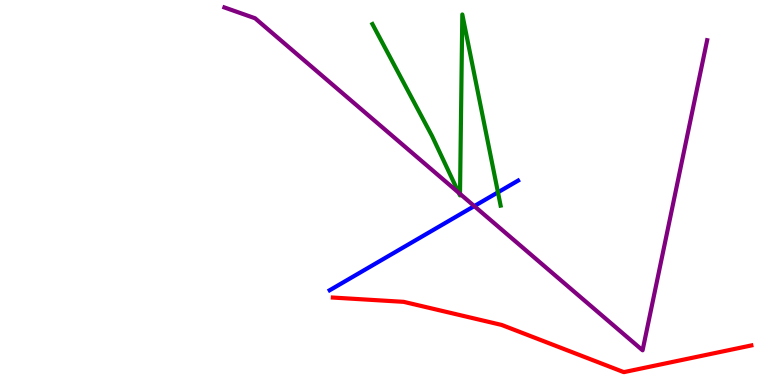[{'lines': ['blue', 'red'], 'intersections': []}, {'lines': ['green', 'red'], 'intersections': []}, {'lines': ['purple', 'red'], 'intersections': []}, {'lines': ['blue', 'green'], 'intersections': [{'x': 6.43, 'y': 5.0}]}, {'lines': ['blue', 'purple'], 'intersections': [{'x': 6.12, 'y': 4.65}]}, {'lines': ['green', 'purple'], 'intersections': [{'x': 5.92, 'y': 4.99}, {'x': 5.94, 'y': 4.96}]}]